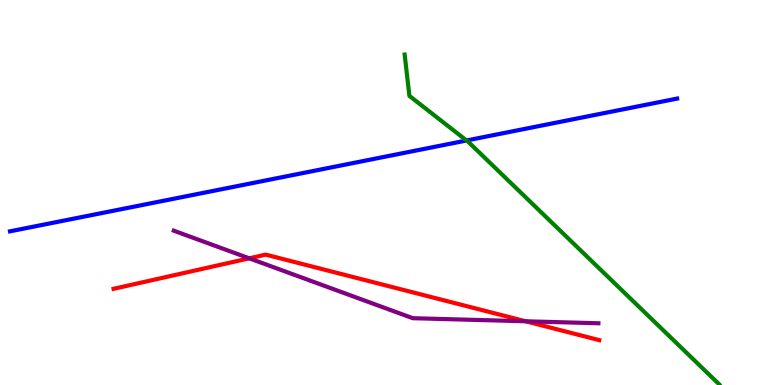[{'lines': ['blue', 'red'], 'intersections': []}, {'lines': ['green', 'red'], 'intersections': []}, {'lines': ['purple', 'red'], 'intersections': [{'x': 3.22, 'y': 3.29}, {'x': 6.78, 'y': 1.66}]}, {'lines': ['blue', 'green'], 'intersections': [{'x': 6.02, 'y': 6.35}]}, {'lines': ['blue', 'purple'], 'intersections': []}, {'lines': ['green', 'purple'], 'intersections': []}]